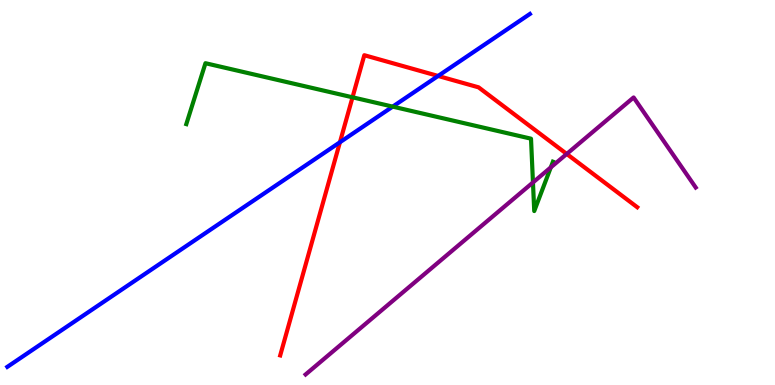[{'lines': ['blue', 'red'], 'intersections': [{'x': 4.39, 'y': 6.31}, {'x': 5.65, 'y': 8.03}]}, {'lines': ['green', 'red'], 'intersections': [{'x': 4.55, 'y': 7.47}]}, {'lines': ['purple', 'red'], 'intersections': [{'x': 7.31, 'y': 6.0}]}, {'lines': ['blue', 'green'], 'intersections': [{'x': 5.07, 'y': 7.23}]}, {'lines': ['blue', 'purple'], 'intersections': []}, {'lines': ['green', 'purple'], 'intersections': [{'x': 6.88, 'y': 5.26}, {'x': 7.11, 'y': 5.65}]}]